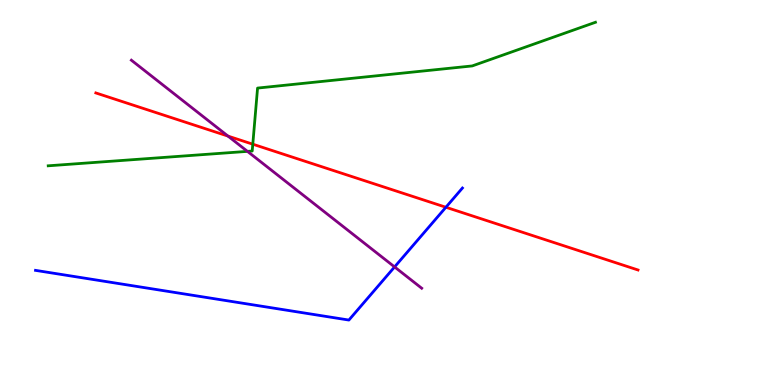[{'lines': ['blue', 'red'], 'intersections': [{'x': 5.75, 'y': 4.62}]}, {'lines': ['green', 'red'], 'intersections': [{'x': 3.26, 'y': 6.25}]}, {'lines': ['purple', 'red'], 'intersections': [{'x': 2.94, 'y': 6.46}]}, {'lines': ['blue', 'green'], 'intersections': []}, {'lines': ['blue', 'purple'], 'intersections': [{'x': 5.09, 'y': 3.07}]}, {'lines': ['green', 'purple'], 'intersections': [{'x': 3.19, 'y': 6.07}]}]